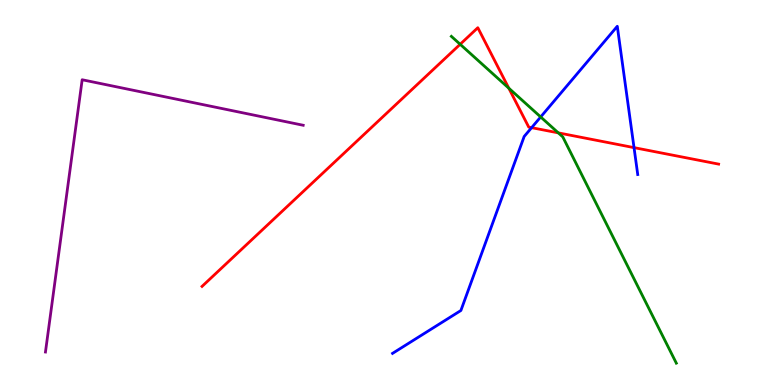[{'lines': ['blue', 'red'], 'intersections': [{'x': 6.86, 'y': 6.68}, {'x': 8.18, 'y': 6.17}]}, {'lines': ['green', 'red'], 'intersections': [{'x': 5.94, 'y': 8.85}, {'x': 6.57, 'y': 7.71}, {'x': 7.2, 'y': 6.55}]}, {'lines': ['purple', 'red'], 'intersections': []}, {'lines': ['blue', 'green'], 'intersections': [{'x': 6.98, 'y': 6.96}]}, {'lines': ['blue', 'purple'], 'intersections': []}, {'lines': ['green', 'purple'], 'intersections': []}]